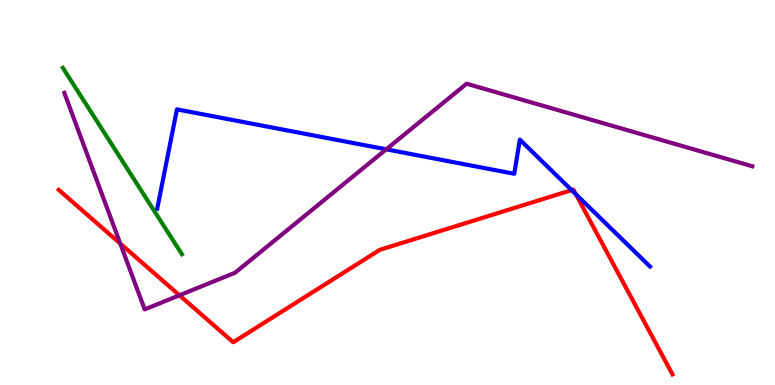[{'lines': ['blue', 'red'], 'intersections': [{'x': 7.38, 'y': 5.06}, {'x': 7.43, 'y': 4.96}]}, {'lines': ['green', 'red'], 'intersections': []}, {'lines': ['purple', 'red'], 'intersections': [{'x': 1.55, 'y': 3.67}, {'x': 2.32, 'y': 2.33}]}, {'lines': ['blue', 'green'], 'intersections': []}, {'lines': ['blue', 'purple'], 'intersections': [{'x': 4.98, 'y': 6.12}]}, {'lines': ['green', 'purple'], 'intersections': []}]